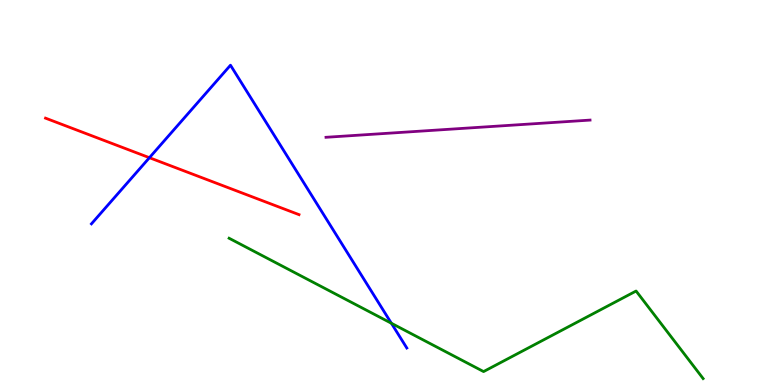[{'lines': ['blue', 'red'], 'intersections': [{'x': 1.93, 'y': 5.9}]}, {'lines': ['green', 'red'], 'intersections': []}, {'lines': ['purple', 'red'], 'intersections': []}, {'lines': ['blue', 'green'], 'intersections': [{'x': 5.05, 'y': 1.6}]}, {'lines': ['blue', 'purple'], 'intersections': []}, {'lines': ['green', 'purple'], 'intersections': []}]